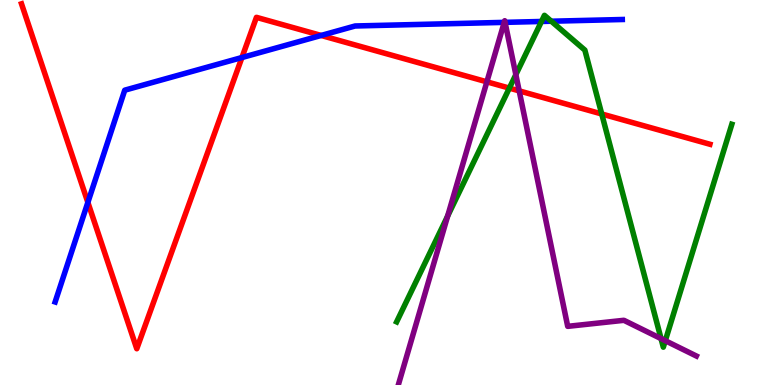[{'lines': ['blue', 'red'], 'intersections': [{'x': 1.13, 'y': 4.74}, {'x': 3.12, 'y': 8.51}, {'x': 4.14, 'y': 9.08}]}, {'lines': ['green', 'red'], 'intersections': [{'x': 6.57, 'y': 7.71}, {'x': 7.76, 'y': 7.04}]}, {'lines': ['purple', 'red'], 'intersections': [{'x': 6.28, 'y': 7.87}, {'x': 6.7, 'y': 7.64}]}, {'lines': ['blue', 'green'], 'intersections': [{'x': 6.99, 'y': 9.44}, {'x': 7.11, 'y': 9.45}]}, {'lines': ['blue', 'purple'], 'intersections': [{'x': 6.51, 'y': 9.42}, {'x': 6.52, 'y': 9.42}]}, {'lines': ['green', 'purple'], 'intersections': [{'x': 5.78, 'y': 4.39}, {'x': 6.66, 'y': 8.06}, {'x': 8.53, 'y': 1.2}, {'x': 8.58, 'y': 1.15}]}]